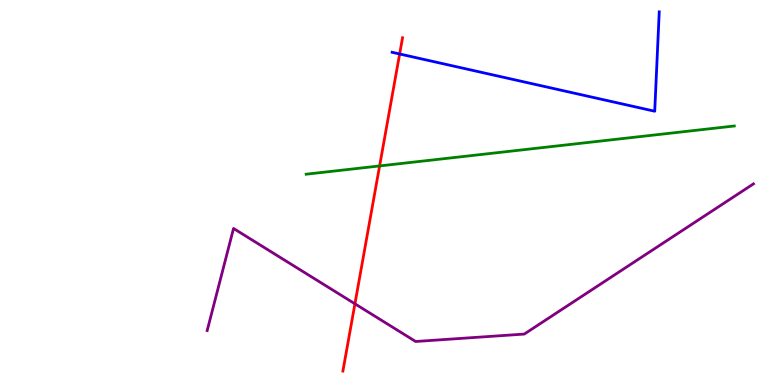[{'lines': ['blue', 'red'], 'intersections': [{'x': 5.16, 'y': 8.6}]}, {'lines': ['green', 'red'], 'intersections': [{'x': 4.9, 'y': 5.69}]}, {'lines': ['purple', 'red'], 'intersections': [{'x': 4.58, 'y': 2.11}]}, {'lines': ['blue', 'green'], 'intersections': []}, {'lines': ['blue', 'purple'], 'intersections': []}, {'lines': ['green', 'purple'], 'intersections': []}]